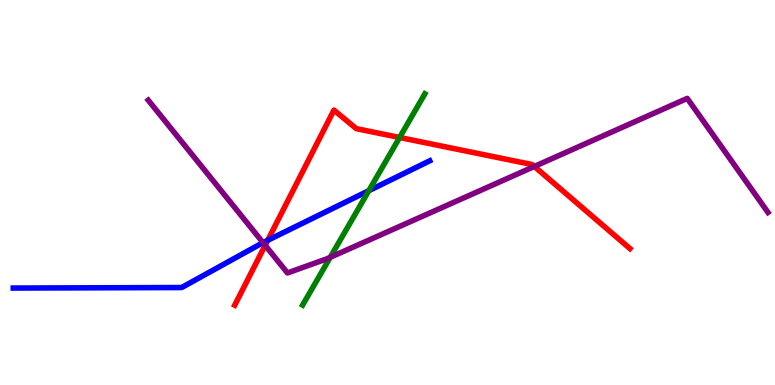[{'lines': ['blue', 'red'], 'intersections': [{'x': 3.45, 'y': 3.76}]}, {'lines': ['green', 'red'], 'intersections': [{'x': 5.16, 'y': 6.43}]}, {'lines': ['purple', 'red'], 'intersections': [{'x': 3.42, 'y': 3.63}, {'x': 6.9, 'y': 5.68}]}, {'lines': ['blue', 'green'], 'intersections': [{'x': 4.76, 'y': 5.05}]}, {'lines': ['blue', 'purple'], 'intersections': [{'x': 3.39, 'y': 3.7}]}, {'lines': ['green', 'purple'], 'intersections': [{'x': 4.26, 'y': 3.32}]}]